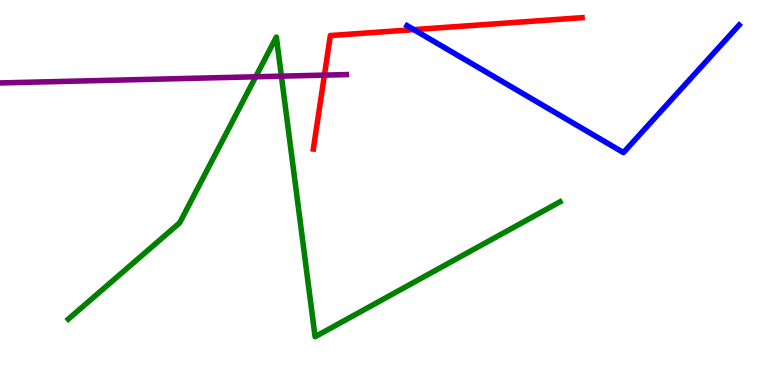[{'lines': ['blue', 'red'], 'intersections': [{'x': 5.34, 'y': 9.23}]}, {'lines': ['green', 'red'], 'intersections': []}, {'lines': ['purple', 'red'], 'intersections': [{'x': 4.19, 'y': 8.05}]}, {'lines': ['blue', 'green'], 'intersections': []}, {'lines': ['blue', 'purple'], 'intersections': []}, {'lines': ['green', 'purple'], 'intersections': [{'x': 3.3, 'y': 8.01}, {'x': 3.63, 'y': 8.02}]}]